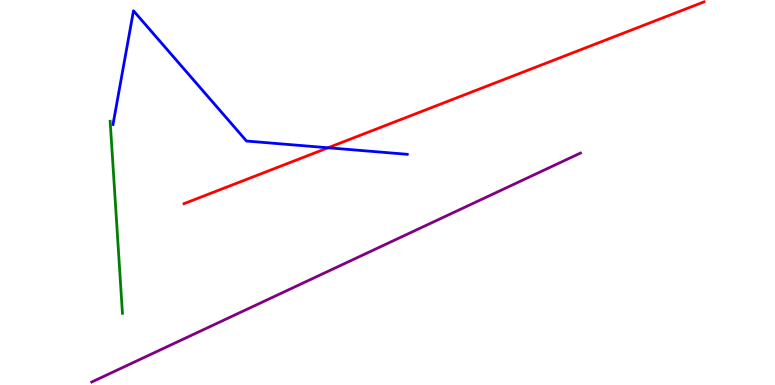[{'lines': ['blue', 'red'], 'intersections': [{'x': 4.23, 'y': 6.16}]}, {'lines': ['green', 'red'], 'intersections': []}, {'lines': ['purple', 'red'], 'intersections': []}, {'lines': ['blue', 'green'], 'intersections': []}, {'lines': ['blue', 'purple'], 'intersections': []}, {'lines': ['green', 'purple'], 'intersections': []}]